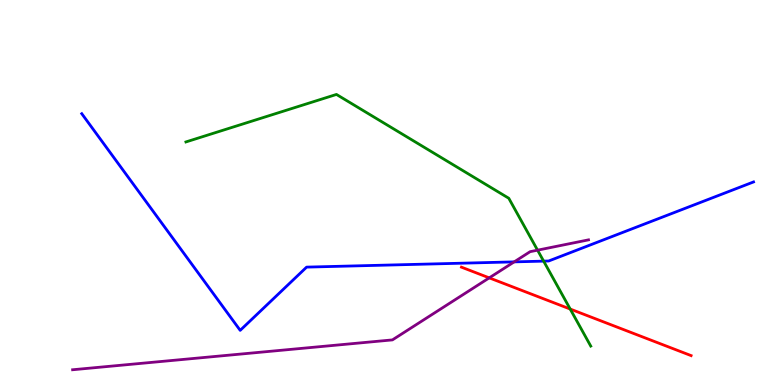[{'lines': ['blue', 'red'], 'intersections': []}, {'lines': ['green', 'red'], 'intersections': [{'x': 7.36, 'y': 1.97}]}, {'lines': ['purple', 'red'], 'intersections': [{'x': 6.31, 'y': 2.78}]}, {'lines': ['blue', 'green'], 'intersections': [{'x': 7.01, 'y': 3.22}]}, {'lines': ['blue', 'purple'], 'intersections': [{'x': 6.63, 'y': 3.2}]}, {'lines': ['green', 'purple'], 'intersections': [{'x': 6.94, 'y': 3.5}]}]